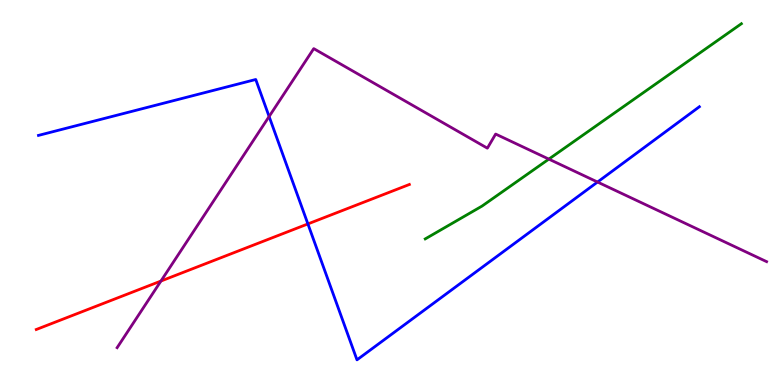[{'lines': ['blue', 'red'], 'intersections': [{'x': 3.97, 'y': 4.18}]}, {'lines': ['green', 'red'], 'intersections': []}, {'lines': ['purple', 'red'], 'intersections': [{'x': 2.08, 'y': 2.7}]}, {'lines': ['blue', 'green'], 'intersections': []}, {'lines': ['blue', 'purple'], 'intersections': [{'x': 3.47, 'y': 6.97}, {'x': 7.71, 'y': 5.27}]}, {'lines': ['green', 'purple'], 'intersections': [{'x': 7.08, 'y': 5.87}]}]